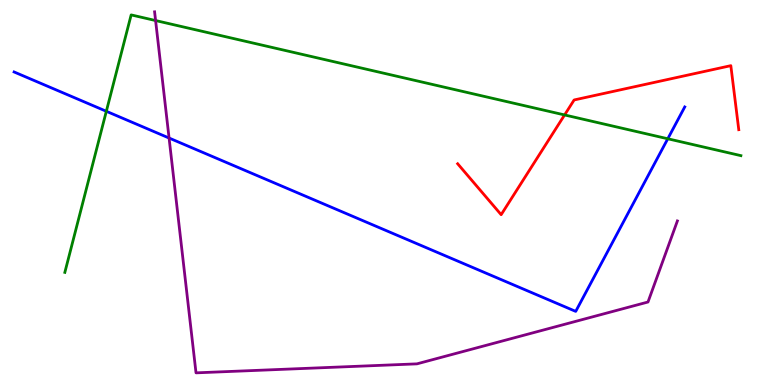[{'lines': ['blue', 'red'], 'intersections': []}, {'lines': ['green', 'red'], 'intersections': [{'x': 7.29, 'y': 7.01}]}, {'lines': ['purple', 'red'], 'intersections': []}, {'lines': ['blue', 'green'], 'intersections': [{'x': 1.37, 'y': 7.11}, {'x': 8.62, 'y': 6.4}]}, {'lines': ['blue', 'purple'], 'intersections': [{'x': 2.18, 'y': 6.41}]}, {'lines': ['green', 'purple'], 'intersections': [{'x': 2.01, 'y': 9.47}]}]